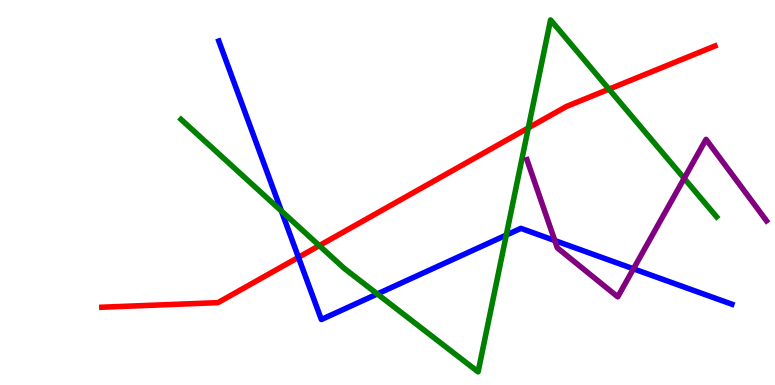[{'lines': ['blue', 'red'], 'intersections': [{'x': 3.85, 'y': 3.32}]}, {'lines': ['green', 'red'], 'intersections': [{'x': 4.12, 'y': 3.62}, {'x': 6.82, 'y': 6.68}, {'x': 7.86, 'y': 7.68}]}, {'lines': ['purple', 'red'], 'intersections': []}, {'lines': ['blue', 'green'], 'intersections': [{'x': 3.63, 'y': 4.52}, {'x': 4.87, 'y': 2.36}, {'x': 6.53, 'y': 3.89}]}, {'lines': ['blue', 'purple'], 'intersections': [{'x': 7.16, 'y': 3.75}, {'x': 8.17, 'y': 3.02}]}, {'lines': ['green', 'purple'], 'intersections': [{'x': 8.83, 'y': 5.37}]}]